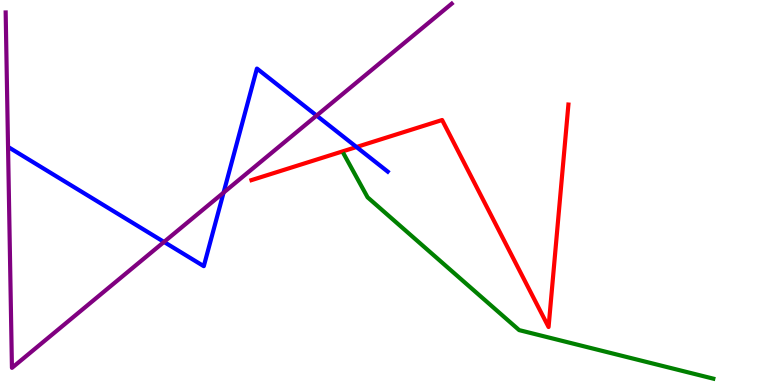[{'lines': ['blue', 'red'], 'intersections': [{'x': 4.6, 'y': 6.18}]}, {'lines': ['green', 'red'], 'intersections': []}, {'lines': ['purple', 'red'], 'intersections': []}, {'lines': ['blue', 'green'], 'intersections': []}, {'lines': ['blue', 'purple'], 'intersections': [{'x': 2.12, 'y': 3.72}, {'x': 2.88, 'y': 5.0}, {'x': 4.09, 'y': 7.0}]}, {'lines': ['green', 'purple'], 'intersections': []}]